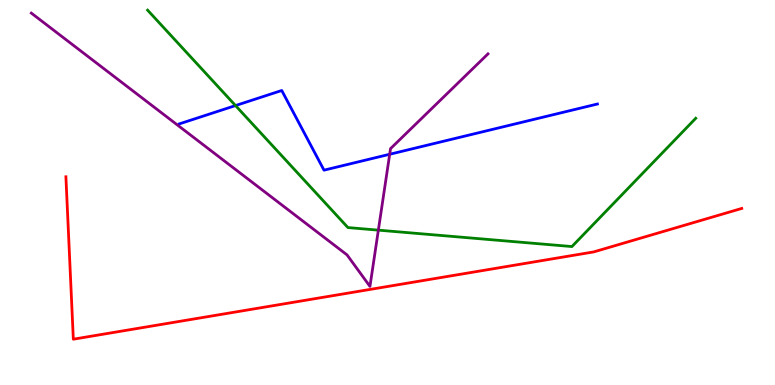[{'lines': ['blue', 'red'], 'intersections': []}, {'lines': ['green', 'red'], 'intersections': []}, {'lines': ['purple', 'red'], 'intersections': []}, {'lines': ['blue', 'green'], 'intersections': [{'x': 3.04, 'y': 7.26}]}, {'lines': ['blue', 'purple'], 'intersections': [{'x': 5.03, 'y': 5.99}]}, {'lines': ['green', 'purple'], 'intersections': [{'x': 4.88, 'y': 4.02}]}]